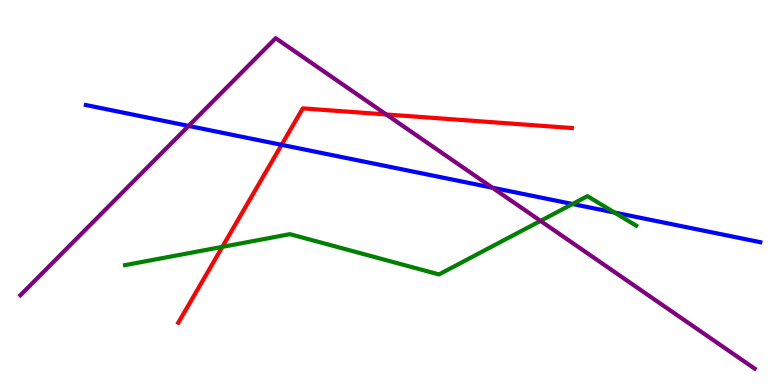[{'lines': ['blue', 'red'], 'intersections': [{'x': 3.63, 'y': 6.24}]}, {'lines': ['green', 'red'], 'intersections': [{'x': 2.87, 'y': 3.59}]}, {'lines': ['purple', 'red'], 'intersections': [{'x': 4.98, 'y': 7.03}]}, {'lines': ['blue', 'green'], 'intersections': [{'x': 7.39, 'y': 4.7}, {'x': 7.93, 'y': 4.48}]}, {'lines': ['blue', 'purple'], 'intersections': [{'x': 2.43, 'y': 6.73}, {'x': 6.35, 'y': 5.12}]}, {'lines': ['green', 'purple'], 'intersections': [{'x': 6.97, 'y': 4.26}]}]